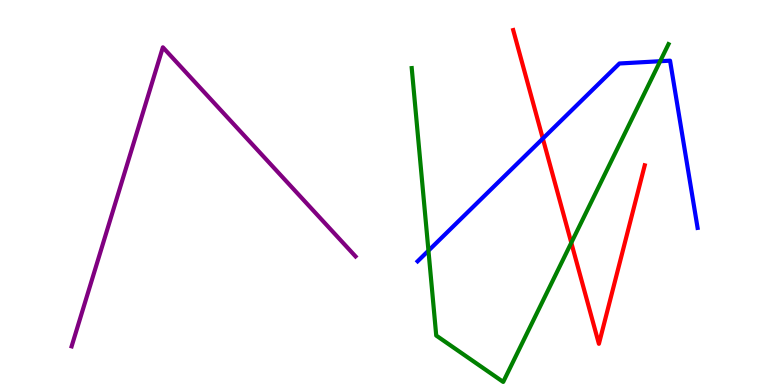[{'lines': ['blue', 'red'], 'intersections': [{'x': 7.0, 'y': 6.4}]}, {'lines': ['green', 'red'], 'intersections': [{'x': 7.37, 'y': 3.69}]}, {'lines': ['purple', 'red'], 'intersections': []}, {'lines': ['blue', 'green'], 'intersections': [{'x': 5.53, 'y': 3.49}, {'x': 8.52, 'y': 8.41}]}, {'lines': ['blue', 'purple'], 'intersections': []}, {'lines': ['green', 'purple'], 'intersections': []}]